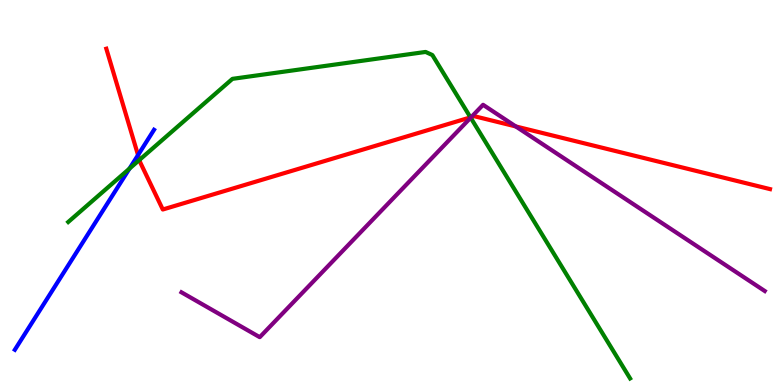[{'lines': ['blue', 'red'], 'intersections': [{'x': 1.78, 'y': 5.97}]}, {'lines': ['green', 'red'], 'intersections': [{'x': 1.8, 'y': 5.85}, {'x': 6.07, 'y': 6.95}]}, {'lines': ['purple', 'red'], 'intersections': [{'x': 6.08, 'y': 6.96}, {'x': 6.66, 'y': 6.72}]}, {'lines': ['blue', 'green'], 'intersections': [{'x': 1.67, 'y': 5.62}]}, {'lines': ['blue', 'purple'], 'intersections': []}, {'lines': ['green', 'purple'], 'intersections': [{'x': 6.07, 'y': 6.94}]}]